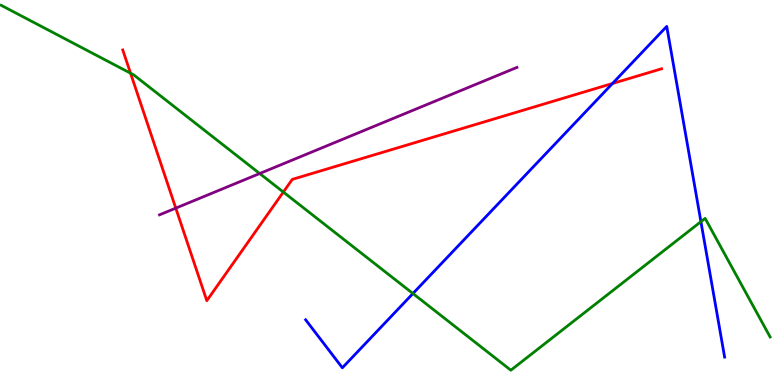[{'lines': ['blue', 'red'], 'intersections': [{'x': 7.9, 'y': 7.83}]}, {'lines': ['green', 'red'], 'intersections': [{'x': 1.68, 'y': 8.1}, {'x': 3.66, 'y': 5.01}]}, {'lines': ['purple', 'red'], 'intersections': [{'x': 2.27, 'y': 4.59}]}, {'lines': ['blue', 'green'], 'intersections': [{'x': 5.33, 'y': 2.38}, {'x': 9.04, 'y': 4.24}]}, {'lines': ['blue', 'purple'], 'intersections': []}, {'lines': ['green', 'purple'], 'intersections': [{'x': 3.35, 'y': 5.49}]}]